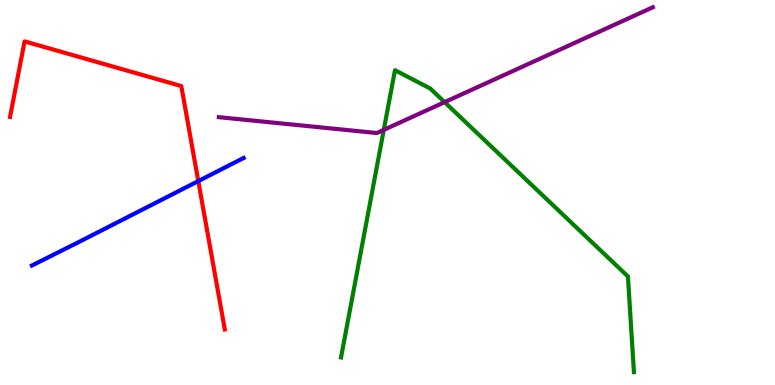[{'lines': ['blue', 'red'], 'intersections': [{'x': 2.56, 'y': 5.3}]}, {'lines': ['green', 'red'], 'intersections': []}, {'lines': ['purple', 'red'], 'intersections': []}, {'lines': ['blue', 'green'], 'intersections': []}, {'lines': ['blue', 'purple'], 'intersections': []}, {'lines': ['green', 'purple'], 'intersections': [{'x': 4.95, 'y': 6.63}, {'x': 5.74, 'y': 7.35}]}]